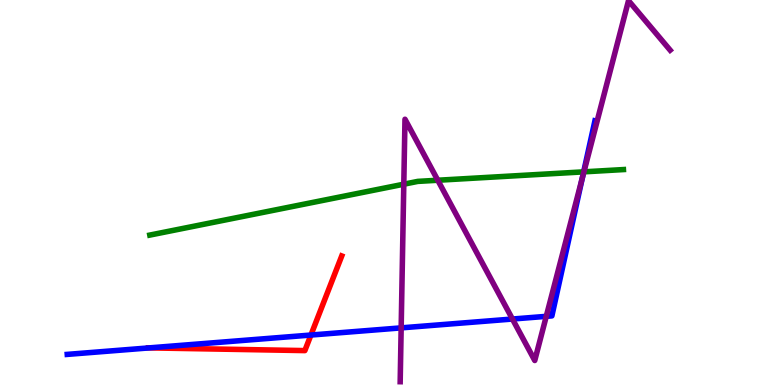[{'lines': ['blue', 'red'], 'intersections': [{'x': 1.92, 'y': 0.964}, {'x': 4.01, 'y': 1.3}]}, {'lines': ['green', 'red'], 'intersections': []}, {'lines': ['purple', 'red'], 'intersections': []}, {'lines': ['blue', 'green'], 'intersections': [{'x': 7.53, 'y': 5.54}]}, {'lines': ['blue', 'purple'], 'intersections': [{'x': 5.18, 'y': 1.48}, {'x': 6.61, 'y': 1.71}, {'x': 7.05, 'y': 1.78}, {'x': 7.51, 'y': 5.38}]}, {'lines': ['green', 'purple'], 'intersections': [{'x': 5.21, 'y': 5.22}, {'x': 5.65, 'y': 5.32}, {'x': 7.53, 'y': 5.54}]}]